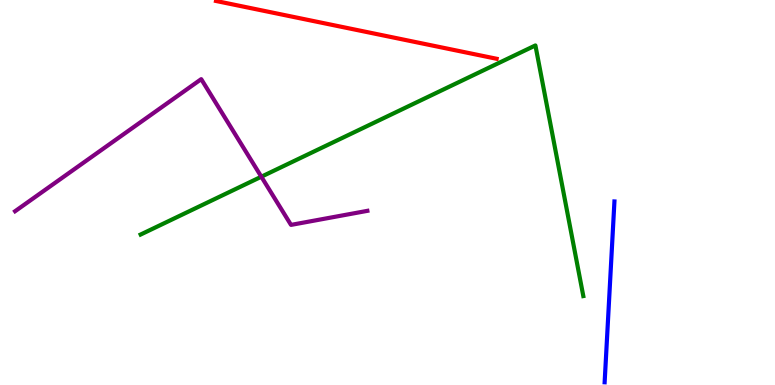[{'lines': ['blue', 'red'], 'intersections': []}, {'lines': ['green', 'red'], 'intersections': []}, {'lines': ['purple', 'red'], 'intersections': []}, {'lines': ['blue', 'green'], 'intersections': []}, {'lines': ['blue', 'purple'], 'intersections': []}, {'lines': ['green', 'purple'], 'intersections': [{'x': 3.37, 'y': 5.41}]}]